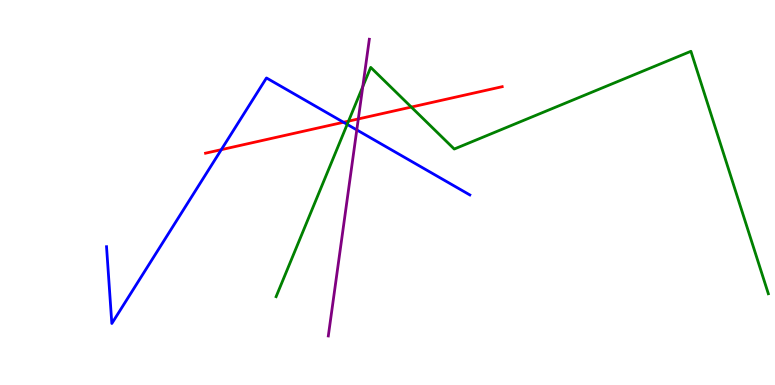[{'lines': ['blue', 'red'], 'intersections': [{'x': 2.86, 'y': 6.11}, {'x': 4.43, 'y': 6.82}]}, {'lines': ['green', 'red'], 'intersections': [{'x': 4.5, 'y': 6.85}, {'x': 5.31, 'y': 7.22}]}, {'lines': ['purple', 'red'], 'intersections': [{'x': 4.62, 'y': 6.91}]}, {'lines': ['blue', 'green'], 'intersections': [{'x': 4.48, 'y': 6.77}]}, {'lines': ['blue', 'purple'], 'intersections': [{'x': 4.6, 'y': 6.63}]}, {'lines': ['green', 'purple'], 'intersections': [{'x': 4.68, 'y': 7.75}]}]